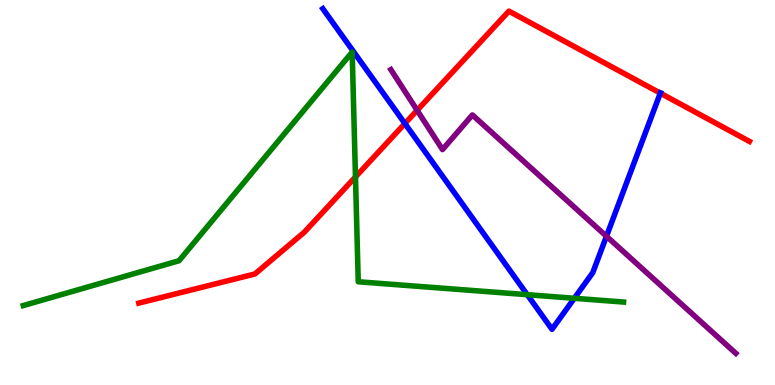[{'lines': ['blue', 'red'], 'intersections': [{'x': 5.22, 'y': 6.79}, {'x': 8.52, 'y': 7.58}]}, {'lines': ['green', 'red'], 'intersections': [{'x': 4.59, 'y': 5.4}]}, {'lines': ['purple', 'red'], 'intersections': [{'x': 5.38, 'y': 7.13}]}, {'lines': ['blue', 'green'], 'intersections': [{'x': 6.8, 'y': 2.35}, {'x': 7.41, 'y': 2.25}]}, {'lines': ['blue', 'purple'], 'intersections': [{'x': 7.83, 'y': 3.86}]}, {'lines': ['green', 'purple'], 'intersections': []}]